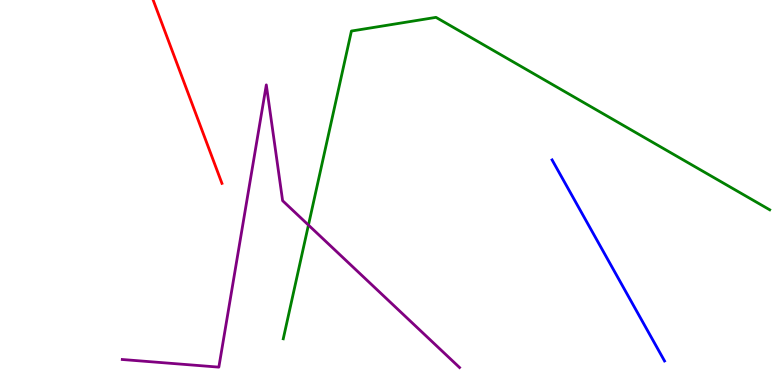[{'lines': ['blue', 'red'], 'intersections': []}, {'lines': ['green', 'red'], 'intersections': []}, {'lines': ['purple', 'red'], 'intersections': []}, {'lines': ['blue', 'green'], 'intersections': []}, {'lines': ['blue', 'purple'], 'intersections': []}, {'lines': ['green', 'purple'], 'intersections': [{'x': 3.98, 'y': 4.15}]}]